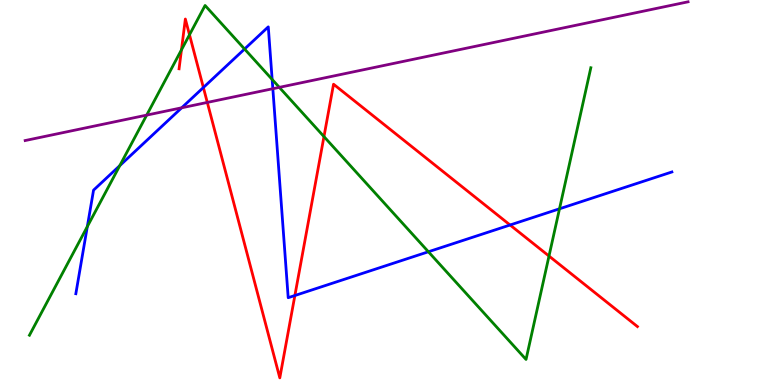[{'lines': ['blue', 'red'], 'intersections': [{'x': 2.62, 'y': 7.73}, {'x': 3.8, 'y': 2.32}, {'x': 6.58, 'y': 4.16}]}, {'lines': ['green', 'red'], 'intersections': [{'x': 2.34, 'y': 8.71}, {'x': 2.45, 'y': 9.1}, {'x': 4.18, 'y': 6.45}, {'x': 7.08, 'y': 3.35}]}, {'lines': ['purple', 'red'], 'intersections': [{'x': 2.67, 'y': 7.34}]}, {'lines': ['blue', 'green'], 'intersections': [{'x': 1.13, 'y': 4.11}, {'x': 1.55, 'y': 5.7}, {'x': 3.16, 'y': 8.73}, {'x': 3.51, 'y': 7.94}, {'x': 5.53, 'y': 3.46}, {'x': 7.22, 'y': 4.58}]}, {'lines': ['blue', 'purple'], 'intersections': [{'x': 2.34, 'y': 7.2}, {'x': 3.52, 'y': 7.7}]}, {'lines': ['green', 'purple'], 'intersections': [{'x': 1.89, 'y': 7.01}, {'x': 3.6, 'y': 7.73}]}]